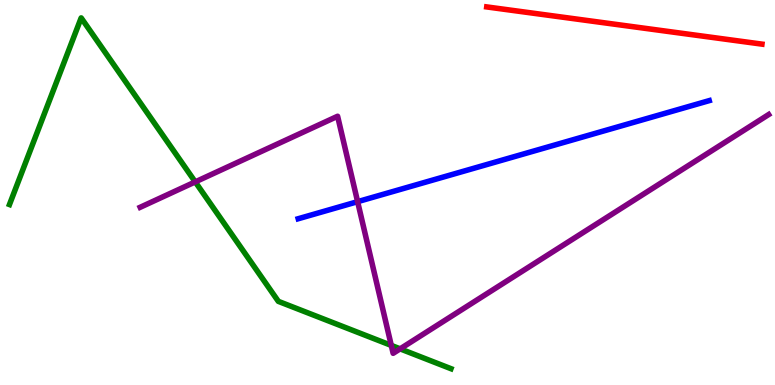[{'lines': ['blue', 'red'], 'intersections': []}, {'lines': ['green', 'red'], 'intersections': []}, {'lines': ['purple', 'red'], 'intersections': []}, {'lines': ['blue', 'green'], 'intersections': []}, {'lines': ['blue', 'purple'], 'intersections': [{'x': 4.61, 'y': 4.76}]}, {'lines': ['green', 'purple'], 'intersections': [{'x': 2.52, 'y': 5.28}, {'x': 5.05, 'y': 1.03}, {'x': 5.16, 'y': 0.939}]}]